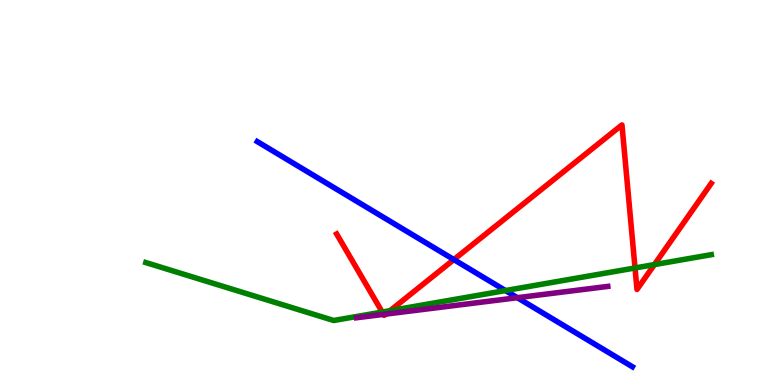[{'lines': ['blue', 'red'], 'intersections': [{'x': 5.86, 'y': 3.26}]}, {'lines': ['green', 'red'], 'intersections': [{'x': 4.93, 'y': 1.89}, {'x': 5.03, 'y': 1.93}, {'x': 8.19, 'y': 3.04}, {'x': 8.44, 'y': 3.13}]}, {'lines': ['purple', 'red'], 'intersections': [{'x': 4.95, 'y': 1.83}, {'x': 4.98, 'y': 1.84}]}, {'lines': ['blue', 'green'], 'intersections': [{'x': 6.52, 'y': 2.45}]}, {'lines': ['blue', 'purple'], 'intersections': [{'x': 6.68, 'y': 2.27}]}, {'lines': ['green', 'purple'], 'intersections': []}]